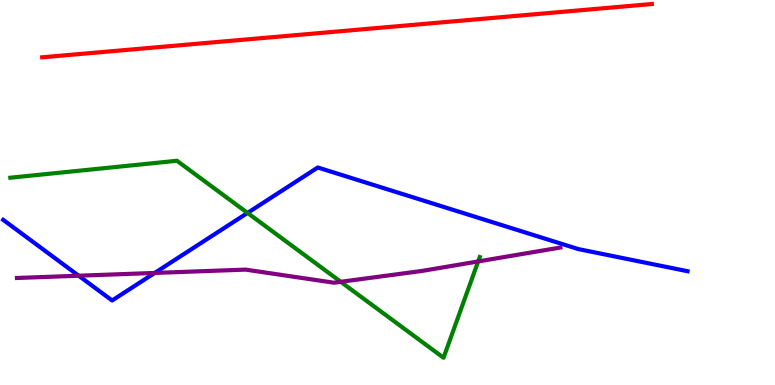[{'lines': ['blue', 'red'], 'intersections': []}, {'lines': ['green', 'red'], 'intersections': []}, {'lines': ['purple', 'red'], 'intersections': []}, {'lines': ['blue', 'green'], 'intersections': [{'x': 3.19, 'y': 4.47}]}, {'lines': ['blue', 'purple'], 'intersections': [{'x': 1.02, 'y': 2.84}, {'x': 2.0, 'y': 2.91}]}, {'lines': ['green', 'purple'], 'intersections': [{'x': 4.4, 'y': 2.68}, {'x': 6.17, 'y': 3.21}]}]